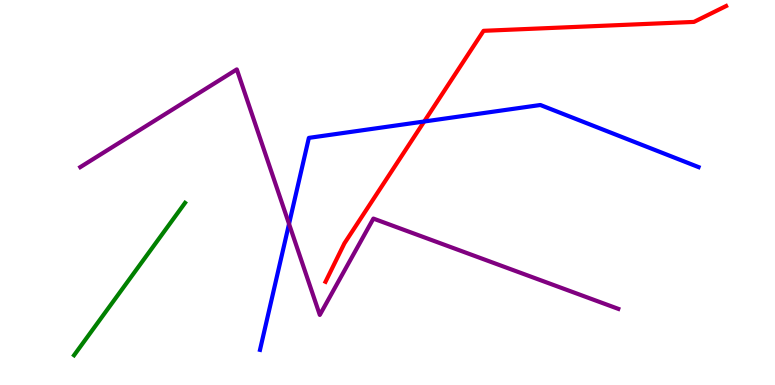[{'lines': ['blue', 'red'], 'intersections': [{'x': 5.47, 'y': 6.84}]}, {'lines': ['green', 'red'], 'intersections': []}, {'lines': ['purple', 'red'], 'intersections': []}, {'lines': ['blue', 'green'], 'intersections': []}, {'lines': ['blue', 'purple'], 'intersections': [{'x': 3.73, 'y': 4.18}]}, {'lines': ['green', 'purple'], 'intersections': []}]